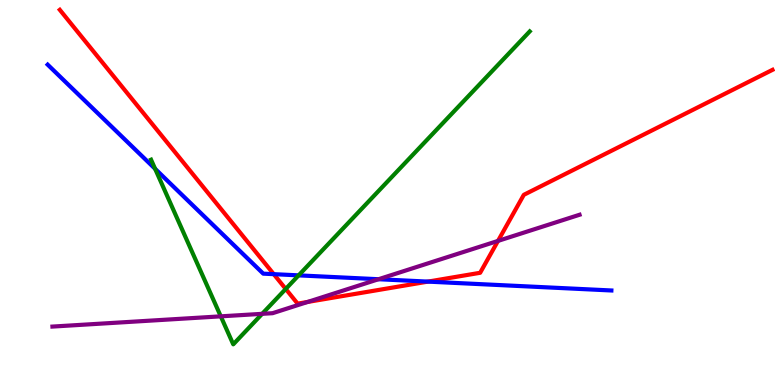[{'lines': ['blue', 'red'], 'intersections': [{'x': 3.53, 'y': 2.88}, {'x': 5.52, 'y': 2.69}]}, {'lines': ['green', 'red'], 'intersections': [{'x': 3.69, 'y': 2.49}]}, {'lines': ['purple', 'red'], 'intersections': [{'x': 3.97, 'y': 2.16}, {'x': 6.43, 'y': 3.74}]}, {'lines': ['blue', 'green'], 'intersections': [{'x': 2.0, 'y': 5.62}, {'x': 3.85, 'y': 2.85}]}, {'lines': ['blue', 'purple'], 'intersections': [{'x': 4.88, 'y': 2.75}]}, {'lines': ['green', 'purple'], 'intersections': [{'x': 2.85, 'y': 1.78}, {'x': 3.38, 'y': 1.85}]}]